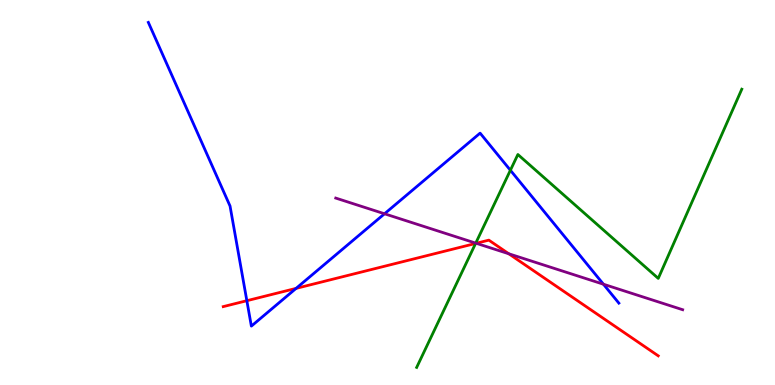[{'lines': ['blue', 'red'], 'intersections': [{'x': 3.19, 'y': 2.19}, {'x': 3.82, 'y': 2.51}]}, {'lines': ['green', 'red'], 'intersections': [{'x': 6.14, 'y': 3.68}]}, {'lines': ['purple', 'red'], 'intersections': [{'x': 6.14, 'y': 3.68}, {'x': 6.56, 'y': 3.41}]}, {'lines': ['blue', 'green'], 'intersections': [{'x': 6.59, 'y': 5.58}]}, {'lines': ['blue', 'purple'], 'intersections': [{'x': 4.96, 'y': 4.45}, {'x': 7.79, 'y': 2.62}]}, {'lines': ['green', 'purple'], 'intersections': [{'x': 6.14, 'y': 3.68}]}]